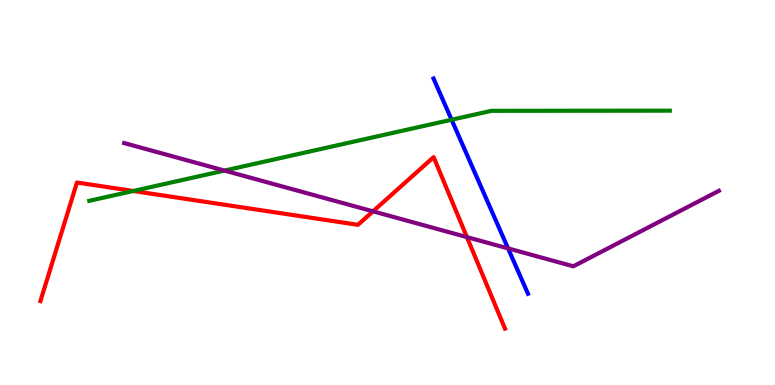[{'lines': ['blue', 'red'], 'intersections': []}, {'lines': ['green', 'red'], 'intersections': [{'x': 1.72, 'y': 5.04}]}, {'lines': ['purple', 'red'], 'intersections': [{'x': 4.81, 'y': 4.51}, {'x': 6.02, 'y': 3.84}]}, {'lines': ['blue', 'green'], 'intersections': [{'x': 5.83, 'y': 6.89}]}, {'lines': ['blue', 'purple'], 'intersections': [{'x': 6.56, 'y': 3.55}]}, {'lines': ['green', 'purple'], 'intersections': [{'x': 2.9, 'y': 5.57}]}]